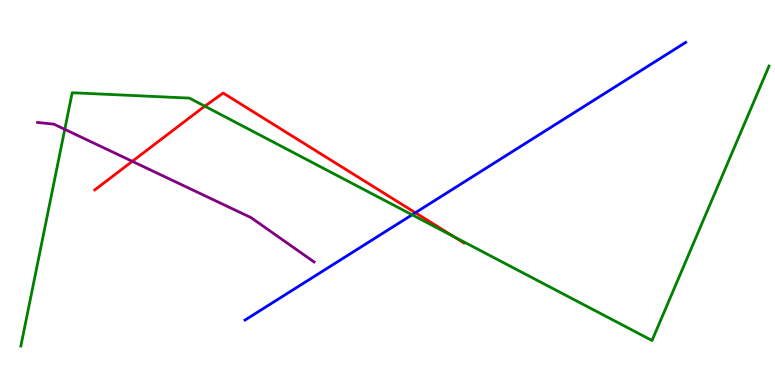[{'lines': ['blue', 'red'], 'intersections': [{'x': 5.36, 'y': 4.47}]}, {'lines': ['green', 'red'], 'intersections': [{'x': 2.64, 'y': 7.24}, {'x': 5.85, 'y': 3.86}]}, {'lines': ['purple', 'red'], 'intersections': [{'x': 1.71, 'y': 5.81}]}, {'lines': ['blue', 'green'], 'intersections': [{'x': 5.32, 'y': 4.42}]}, {'lines': ['blue', 'purple'], 'intersections': []}, {'lines': ['green', 'purple'], 'intersections': [{'x': 0.836, 'y': 6.64}]}]